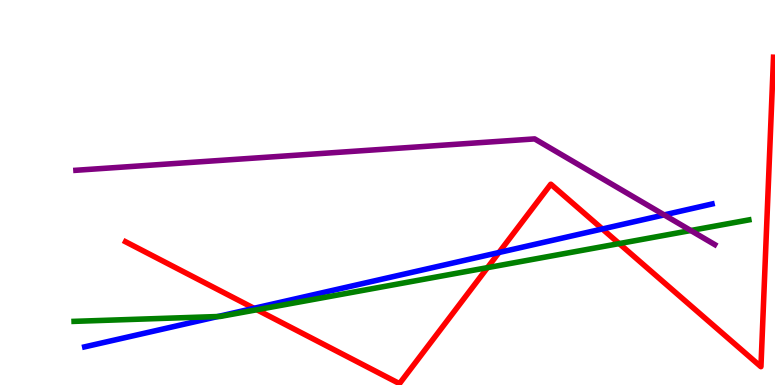[{'lines': ['blue', 'red'], 'intersections': [{'x': 3.28, 'y': 1.99}, {'x': 6.44, 'y': 3.44}, {'x': 7.77, 'y': 4.05}]}, {'lines': ['green', 'red'], 'intersections': [{'x': 3.31, 'y': 1.95}, {'x': 6.29, 'y': 3.05}, {'x': 7.99, 'y': 3.67}]}, {'lines': ['purple', 'red'], 'intersections': []}, {'lines': ['blue', 'green'], 'intersections': [{'x': 2.81, 'y': 1.78}]}, {'lines': ['blue', 'purple'], 'intersections': [{'x': 8.57, 'y': 4.42}]}, {'lines': ['green', 'purple'], 'intersections': [{'x': 8.91, 'y': 4.01}]}]